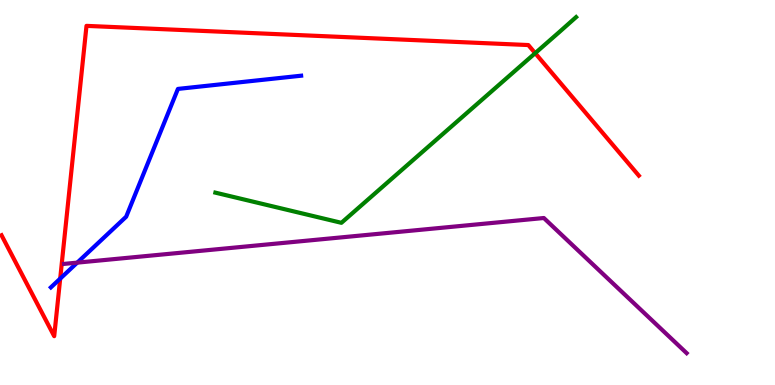[{'lines': ['blue', 'red'], 'intersections': [{'x': 0.777, 'y': 2.76}]}, {'lines': ['green', 'red'], 'intersections': [{'x': 6.91, 'y': 8.62}]}, {'lines': ['purple', 'red'], 'intersections': []}, {'lines': ['blue', 'green'], 'intersections': []}, {'lines': ['blue', 'purple'], 'intersections': [{'x': 0.997, 'y': 3.18}]}, {'lines': ['green', 'purple'], 'intersections': []}]